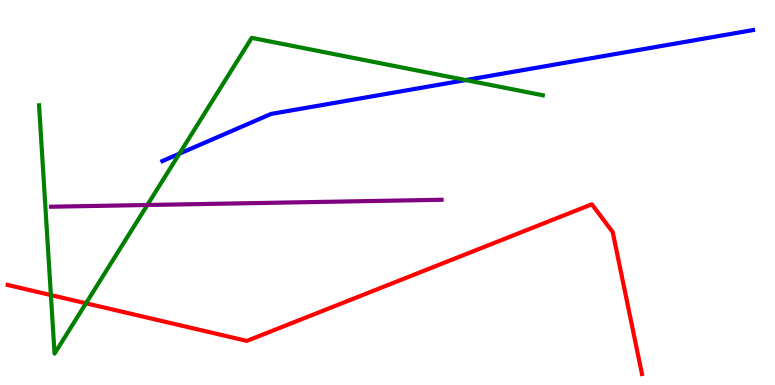[{'lines': ['blue', 'red'], 'intersections': []}, {'lines': ['green', 'red'], 'intersections': [{'x': 0.657, 'y': 2.34}, {'x': 1.11, 'y': 2.12}]}, {'lines': ['purple', 'red'], 'intersections': []}, {'lines': ['blue', 'green'], 'intersections': [{'x': 2.31, 'y': 6.01}, {'x': 6.01, 'y': 7.92}]}, {'lines': ['blue', 'purple'], 'intersections': []}, {'lines': ['green', 'purple'], 'intersections': [{'x': 1.9, 'y': 4.68}]}]